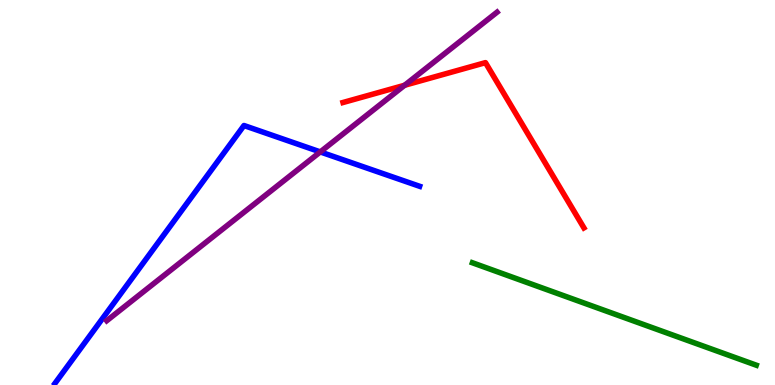[{'lines': ['blue', 'red'], 'intersections': []}, {'lines': ['green', 'red'], 'intersections': []}, {'lines': ['purple', 'red'], 'intersections': [{'x': 5.22, 'y': 7.79}]}, {'lines': ['blue', 'green'], 'intersections': []}, {'lines': ['blue', 'purple'], 'intersections': [{'x': 4.13, 'y': 6.05}]}, {'lines': ['green', 'purple'], 'intersections': []}]